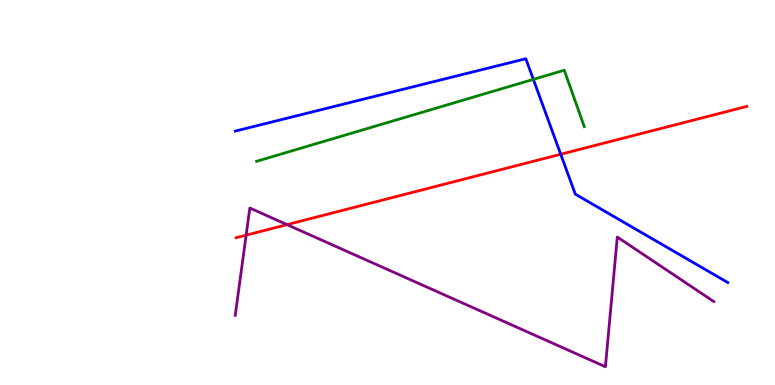[{'lines': ['blue', 'red'], 'intersections': [{'x': 7.24, 'y': 5.99}]}, {'lines': ['green', 'red'], 'intersections': []}, {'lines': ['purple', 'red'], 'intersections': [{'x': 3.18, 'y': 3.89}, {'x': 3.7, 'y': 4.17}]}, {'lines': ['blue', 'green'], 'intersections': [{'x': 6.88, 'y': 7.94}]}, {'lines': ['blue', 'purple'], 'intersections': []}, {'lines': ['green', 'purple'], 'intersections': []}]